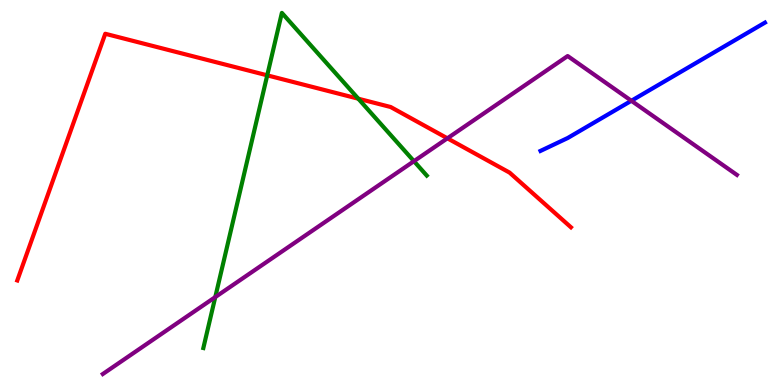[{'lines': ['blue', 'red'], 'intersections': []}, {'lines': ['green', 'red'], 'intersections': [{'x': 3.45, 'y': 8.04}, {'x': 4.62, 'y': 7.44}]}, {'lines': ['purple', 'red'], 'intersections': [{'x': 5.77, 'y': 6.41}]}, {'lines': ['blue', 'green'], 'intersections': []}, {'lines': ['blue', 'purple'], 'intersections': [{'x': 8.15, 'y': 7.38}]}, {'lines': ['green', 'purple'], 'intersections': [{'x': 2.78, 'y': 2.28}, {'x': 5.34, 'y': 5.81}]}]